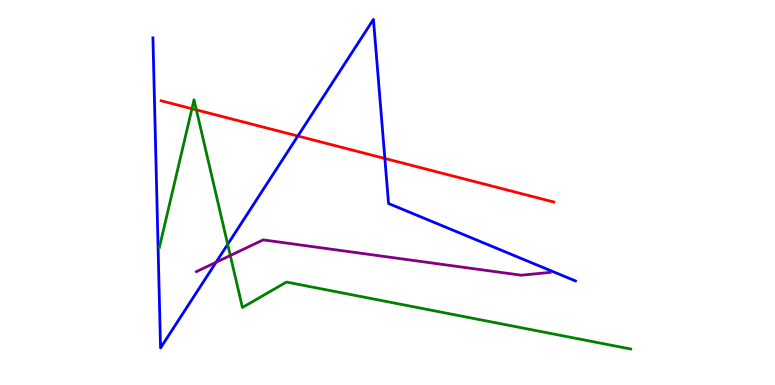[{'lines': ['blue', 'red'], 'intersections': [{'x': 3.84, 'y': 6.47}, {'x': 4.97, 'y': 5.88}]}, {'lines': ['green', 'red'], 'intersections': [{'x': 2.48, 'y': 7.18}, {'x': 2.53, 'y': 7.15}]}, {'lines': ['purple', 'red'], 'intersections': []}, {'lines': ['blue', 'green'], 'intersections': [{'x': 2.94, 'y': 3.65}]}, {'lines': ['blue', 'purple'], 'intersections': [{'x': 2.79, 'y': 3.19}]}, {'lines': ['green', 'purple'], 'intersections': [{'x': 2.97, 'y': 3.36}]}]